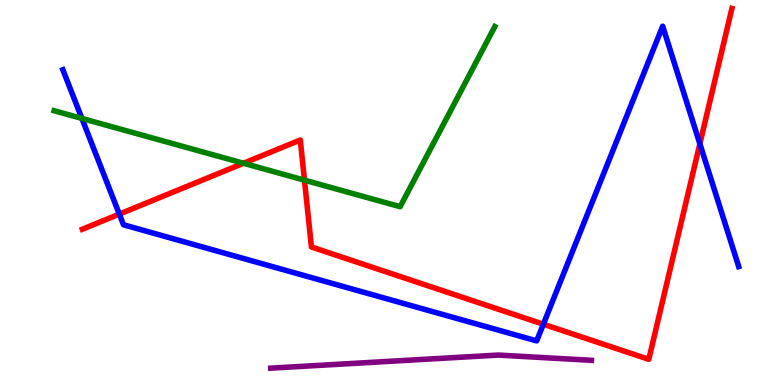[{'lines': ['blue', 'red'], 'intersections': [{'x': 1.54, 'y': 4.44}, {'x': 7.01, 'y': 1.58}, {'x': 9.03, 'y': 6.27}]}, {'lines': ['green', 'red'], 'intersections': [{'x': 3.14, 'y': 5.76}, {'x': 3.93, 'y': 5.32}]}, {'lines': ['purple', 'red'], 'intersections': []}, {'lines': ['blue', 'green'], 'intersections': [{'x': 1.06, 'y': 6.92}]}, {'lines': ['blue', 'purple'], 'intersections': []}, {'lines': ['green', 'purple'], 'intersections': []}]